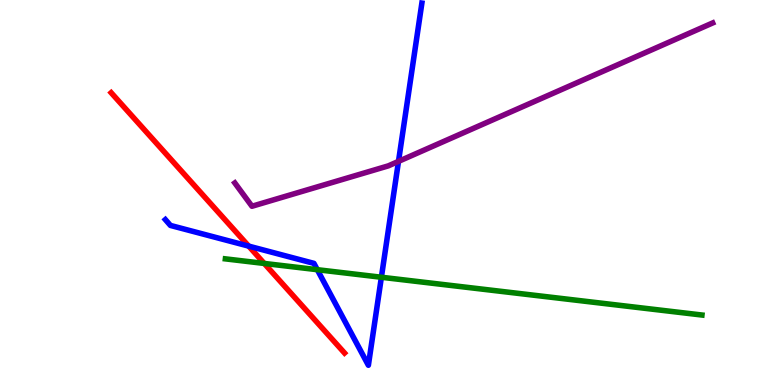[{'lines': ['blue', 'red'], 'intersections': [{'x': 3.21, 'y': 3.61}]}, {'lines': ['green', 'red'], 'intersections': [{'x': 3.41, 'y': 3.16}]}, {'lines': ['purple', 'red'], 'intersections': []}, {'lines': ['blue', 'green'], 'intersections': [{'x': 4.09, 'y': 2.99}, {'x': 4.92, 'y': 2.8}]}, {'lines': ['blue', 'purple'], 'intersections': [{'x': 5.14, 'y': 5.81}]}, {'lines': ['green', 'purple'], 'intersections': []}]